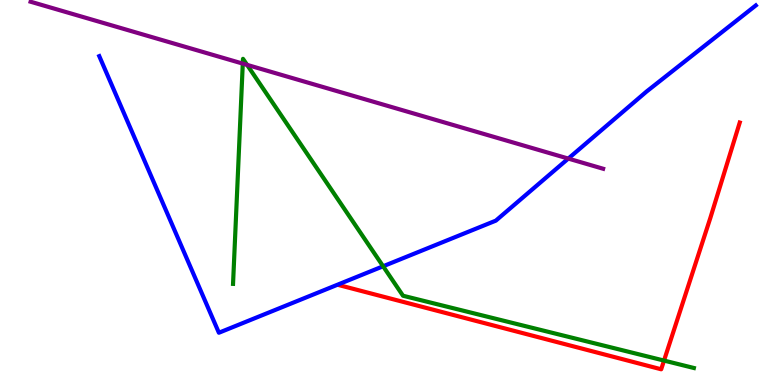[{'lines': ['blue', 'red'], 'intersections': []}, {'lines': ['green', 'red'], 'intersections': [{'x': 8.57, 'y': 0.634}]}, {'lines': ['purple', 'red'], 'intersections': []}, {'lines': ['blue', 'green'], 'intersections': [{'x': 4.94, 'y': 3.08}]}, {'lines': ['blue', 'purple'], 'intersections': [{'x': 7.33, 'y': 5.88}]}, {'lines': ['green', 'purple'], 'intersections': [{'x': 3.13, 'y': 8.35}, {'x': 3.19, 'y': 8.31}]}]